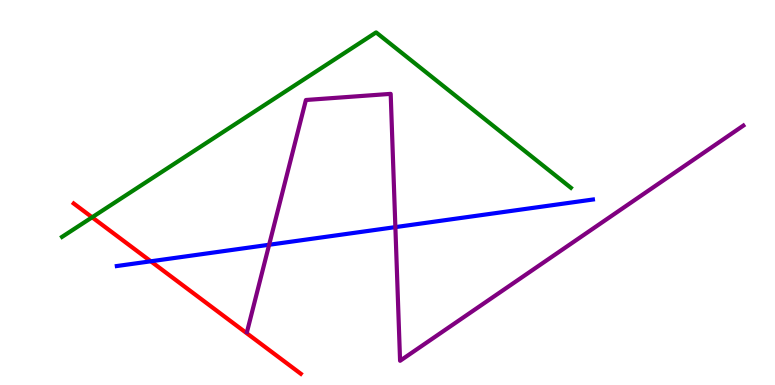[{'lines': ['blue', 'red'], 'intersections': [{'x': 1.95, 'y': 3.21}]}, {'lines': ['green', 'red'], 'intersections': [{'x': 1.19, 'y': 4.36}]}, {'lines': ['purple', 'red'], 'intersections': []}, {'lines': ['blue', 'green'], 'intersections': []}, {'lines': ['blue', 'purple'], 'intersections': [{'x': 3.47, 'y': 3.64}, {'x': 5.1, 'y': 4.1}]}, {'lines': ['green', 'purple'], 'intersections': []}]